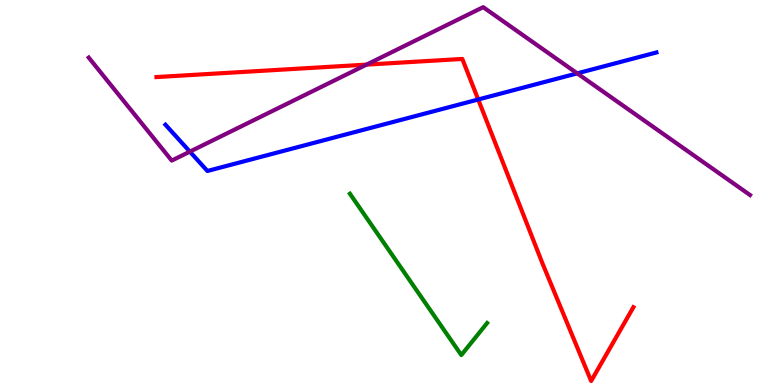[{'lines': ['blue', 'red'], 'intersections': [{'x': 6.17, 'y': 7.42}]}, {'lines': ['green', 'red'], 'intersections': []}, {'lines': ['purple', 'red'], 'intersections': [{'x': 4.73, 'y': 8.32}]}, {'lines': ['blue', 'green'], 'intersections': []}, {'lines': ['blue', 'purple'], 'intersections': [{'x': 2.45, 'y': 6.06}, {'x': 7.45, 'y': 8.09}]}, {'lines': ['green', 'purple'], 'intersections': []}]